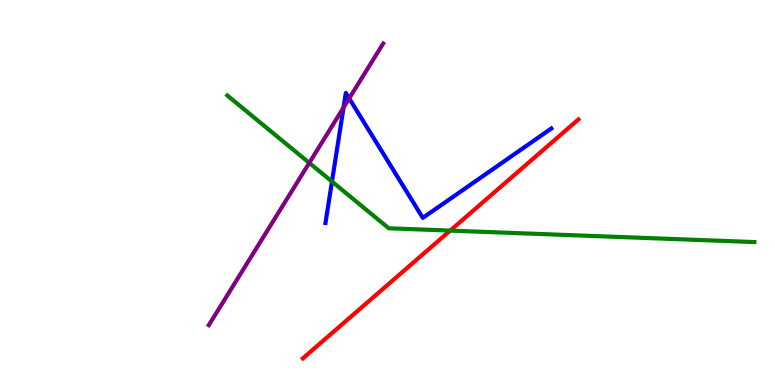[{'lines': ['blue', 'red'], 'intersections': []}, {'lines': ['green', 'red'], 'intersections': [{'x': 5.81, 'y': 4.01}]}, {'lines': ['purple', 'red'], 'intersections': []}, {'lines': ['blue', 'green'], 'intersections': [{'x': 4.28, 'y': 5.28}]}, {'lines': ['blue', 'purple'], 'intersections': [{'x': 4.43, 'y': 7.21}, {'x': 4.51, 'y': 7.44}]}, {'lines': ['green', 'purple'], 'intersections': [{'x': 3.99, 'y': 5.77}]}]